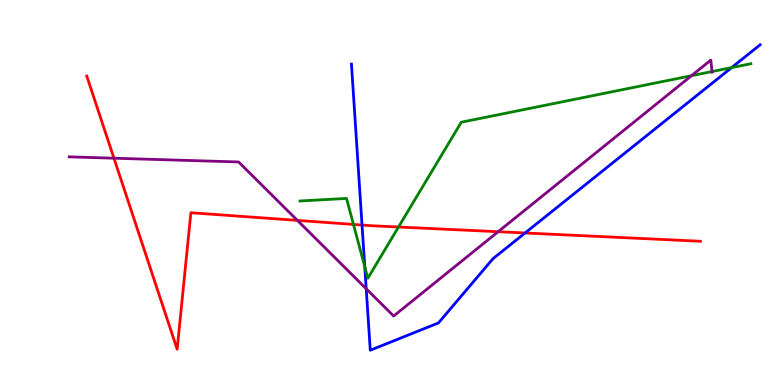[{'lines': ['blue', 'red'], 'intersections': [{'x': 4.67, 'y': 4.15}, {'x': 6.78, 'y': 3.95}]}, {'lines': ['green', 'red'], 'intersections': [{'x': 4.56, 'y': 4.17}, {'x': 5.14, 'y': 4.1}]}, {'lines': ['purple', 'red'], 'intersections': [{'x': 1.47, 'y': 5.89}, {'x': 3.84, 'y': 4.28}, {'x': 6.43, 'y': 3.98}]}, {'lines': ['blue', 'green'], 'intersections': [{'x': 4.71, 'y': 3.07}, {'x': 9.44, 'y': 8.24}]}, {'lines': ['blue', 'purple'], 'intersections': [{'x': 4.73, 'y': 2.5}]}, {'lines': ['green', 'purple'], 'intersections': [{'x': 8.92, 'y': 8.03}, {'x': 9.19, 'y': 8.14}]}]